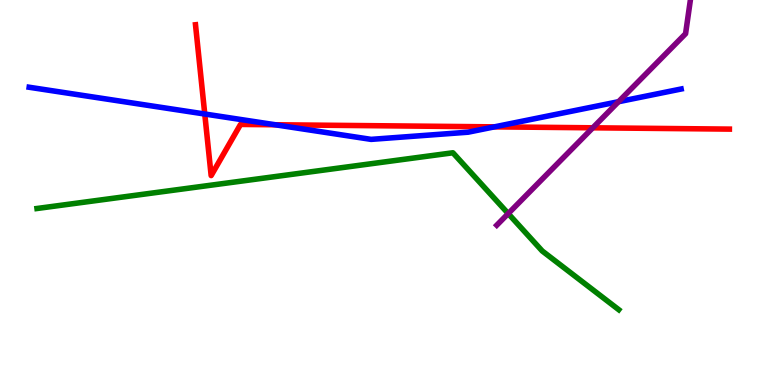[{'lines': ['blue', 'red'], 'intersections': [{'x': 2.64, 'y': 7.04}, {'x': 3.55, 'y': 6.76}, {'x': 6.38, 'y': 6.7}]}, {'lines': ['green', 'red'], 'intersections': []}, {'lines': ['purple', 'red'], 'intersections': [{'x': 7.65, 'y': 6.68}]}, {'lines': ['blue', 'green'], 'intersections': []}, {'lines': ['blue', 'purple'], 'intersections': [{'x': 7.98, 'y': 7.36}]}, {'lines': ['green', 'purple'], 'intersections': [{'x': 6.56, 'y': 4.45}]}]